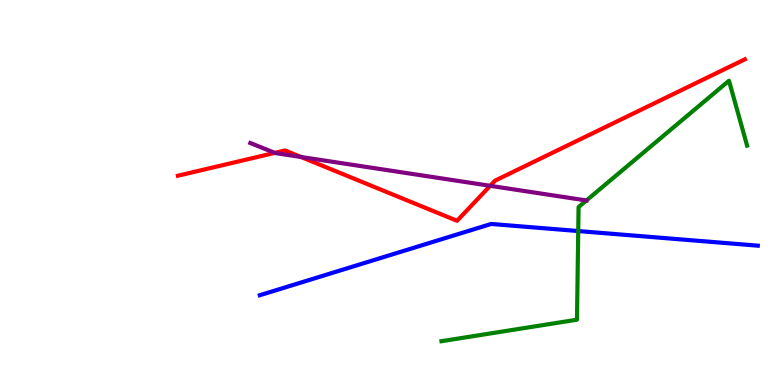[{'lines': ['blue', 'red'], 'intersections': []}, {'lines': ['green', 'red'], 'intersections': []}, {'lines': ['purple', 'red'], 'intersections': [{'x': 3.55, 'y': 6.03}, {'x': 3.88, 'y': 5.92}, {'x': 6.32, 'y': 5.17}]}, {'lines': ['blue', 'green'], 'intersections': [{'x': 7.46, 'y': 4.0}]}, {'lines': ['blue', 'purple'], 'intersections': []}, {'lines': ['green', 'purple'], 'intersections': [{'x': 7.57, 'y': 4.79}]}]